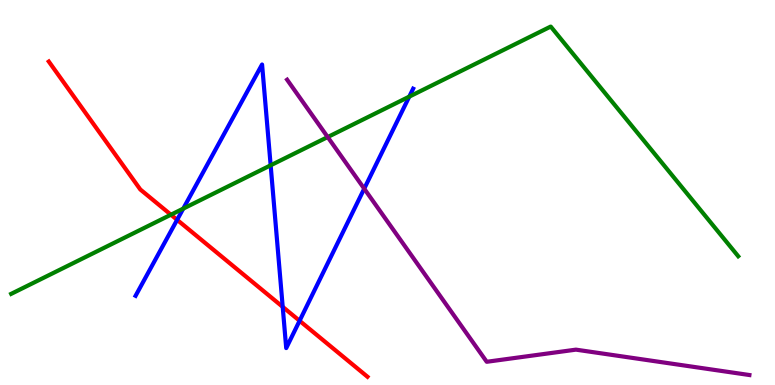[{'lines': ['blue', 'red'], 'intersections': [{'x': 2.29, 'y': 4.29}, {'x': 3.65, 'y': 2.03}, {'x': 3.87, 'y': 1.67}]}, {'lines': ['green', 'red'], 'intersections': [{'x': 2.21, 'y': 4.42}]}, {'lines': ['purple', 'red'], 'intersections': []}, {'lines': ['blue', 'green'], 'intersections': [{'x': 2.36, 'y': 4.58}, {'x': 3.49, 'y': 5.71}, {'x': 5.28, 'y': 7.49}]}, {'lines': ['blue', 'purple'], 'intersections': [{'x': 4.7, 'y': 5.1}]}, {'lines': ['green', 'purple'], 'intersections': [{'x': 4.23, 'y': 6.44}]}]